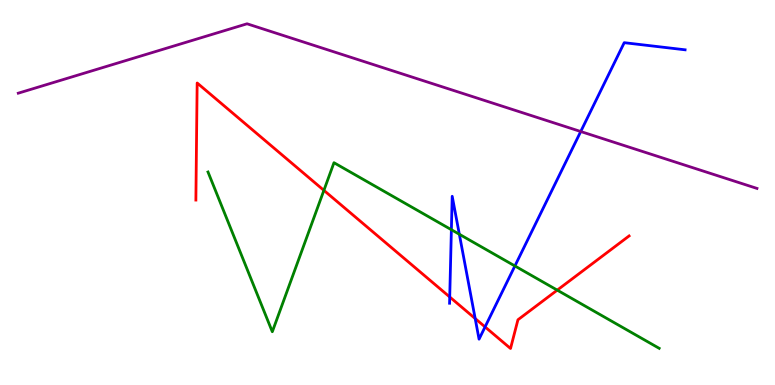[{'lines': ['blue', 'red'], 'intersections': [{'x': 5.8, 'y': 2.29}, {'x': 6.13, 'y': 1.73}, {'x': 6.26, 'y': 1.51}]}, {'lines': ['green', 'red'], 'intersections': [{'x': 4.18, 'y': 5.06}, {'x': 7.19, 'y': 2.46}]}, {'lines': ['purple', 'red'], 'intersections': []}, {'lines': ['blue', 'green'], 'intersections': [{'x': 5.82, 'y': 4.03}, {'x': 5.93, 'y': 3.92}, {'x': 6.64, 'y': 3.09}]}, {'lines': ['blue', 'purple'], 'intersections': [{'x': 7.49, 'y': 6.58}]}, {'lines': ['green', 'purple'], 'intersections': []}]